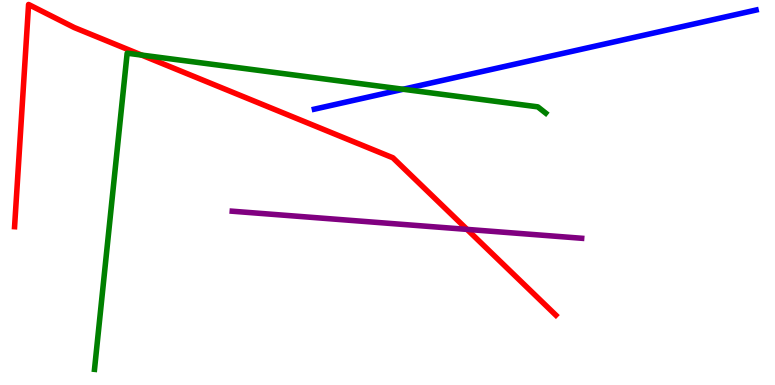[{'lines': ['blue', 'red'], 'intersections': []}, {'lines': ['green', 'red'], 'intersections': [{'x': 1.83, 'y': 8.57}]}, {'lines': ['purple', 'red'], 'intersections': [{'x': 6.03, 'y': 4.04}]}, {'lines': ['blue', 'green'], 'intersections': [{'x': 5.2, 'y': 7.68}]}, {'lines': ['blue', 'purple'], 'intersections': []}, {'lines': ['green', 'purple'], 'intersections': []}]